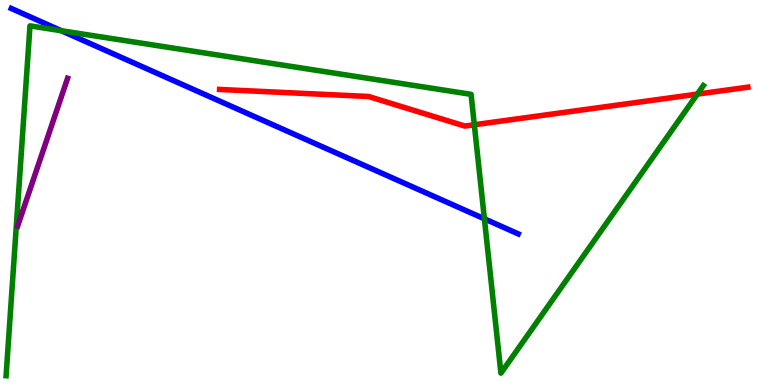[{'lines': ['blue', 'red'], 'intersections': []}, {'lines': ['green', 'red'], 'intersections': [{'x': 6.12, 'y': 6.76}, {'x': 9.0, 'y': 7.56}]}, {'lines': ['purple', 'red'], 'intersections': []}, {'lines': ['blue', 'green'], 'intersections': [{'x': 0.792, 'y': 9.2}, {'x': 6.25, 'y': 4.32}]}, {'lines': ['blue', 'purple'], 'intersections': []}, {'lines': ['green', 'purple'], 'intersections': []}]